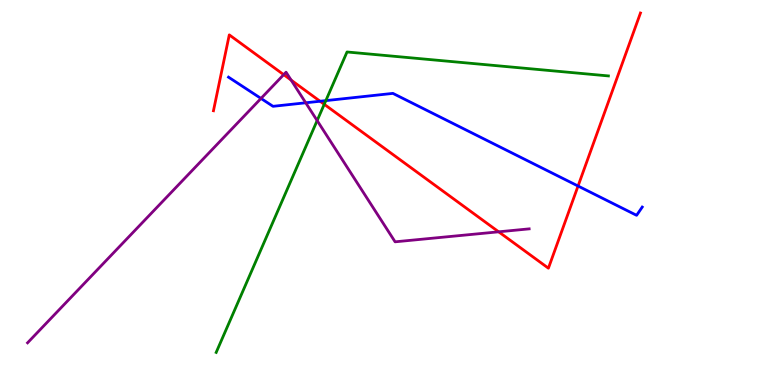[{'lines': ['blue', 'red'], 'intersections': [{'x': 4.13, 'y': 7.37}, {'x': 7.46, 'y': 5.17}]}, {'lines': ['green', 'red'], 'intersections': [{'x': 4.18, 'y': 7.29}]}, {'lines': ['purple', 'red'], 'intersections': [{'x': 3.66, 'y': 8.06}, {'x': 3.76, 'y': 7.92}, {'x': 6.43, 'y': 3.98}]}, {'lines': ['blue', 'green'], 'intersections': [{'x': 4.2, 'y': 7.39}]}, {'lines': ['blue', 'purple'], 'intersections': [{'x': 3.37, 'y': 7.44}, {'x': 3.94, 'y': 7.33}]}, {'lines': ['green', 'purple'], 'intersections': [{'x': 4.09, 'y': 6.87}]}]